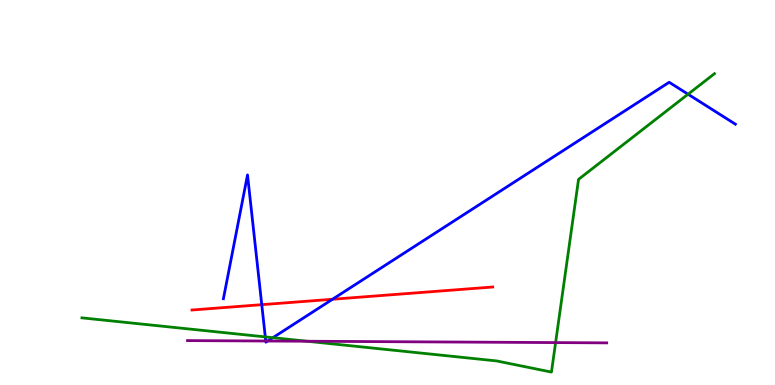[{'lines': ['blue', 'red'], 'intersections': [{'x': 3.38, 'y': 2.09}, {'x': 4.29, 'y': 2.23}]}, {'lines': ['green', 'red'], 'intersections': []}, {'lines': ['purple', 'red'], 'intersections': []}, {'lines': ['blue', 'green'], 'intersections': [{'x': 3.42, 'y': 1.25}, {'x': 3.52, 'y': 1.23}, {'x': 8.88, 'y': 7.55}]}, {'lines': ['blue', 'purple'], 'intersections': [{'x': 3.43, 'y': 1.14}, {'x': 3.45, 'y': 1.14}]}, {'lines': ['green', 'purple'], 'intersections': [{'x': 3.96, 'y': 1.14}, {'x': 7.17, 'y': 1.1}]}]